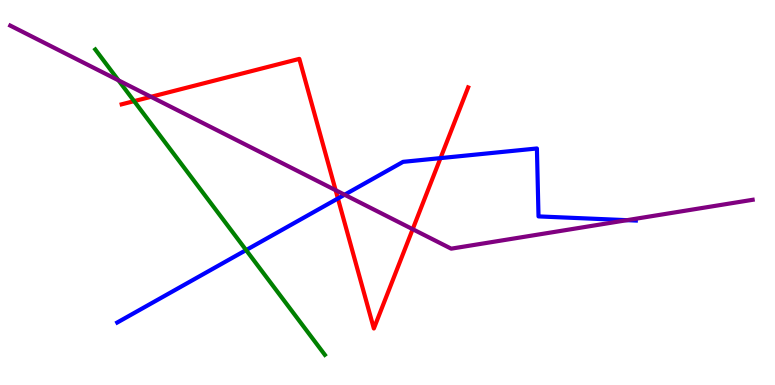[{'lines': ['blue', 'red'], 'intersections': [{'x': 4.36, 'y': 4.84}, {'x': 5.68, 'y': 5.89}]}, {'lines': ['green', 'red'], 'intersections': [{'x': 1.73, 'y': 7.37}]}, {'lines': ['purple', 'red'], 'intersections': [{'x': 1.95, 'y': 7.49}, {'x': 4.33, 'y': 5.06}, {'x': 5.33, 'y': 4.05}]}, {'lines': ['blue', 'green'], 'intersections': [{'x': 3.18, 'y': 3.5}]}, {'lines': ['blue', 'purple'], 'intersections': [{'x': 4.45, 'y': 4.94}, {'x': 8.09, 'y': 4.28}]}, {'lines': ['green', 'purple'], 'intersections': [{'x': 1.53, 'y': 7.91}]}]